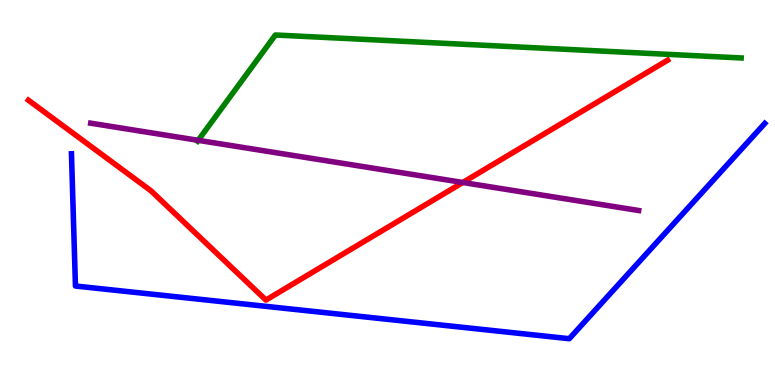[{'lines': ['blue', 'red'], 'intersections': []}, {'lines': ['green', 'red'], 'intersections': []}, {'lines': ['purple', 'red'], 'intersections': [{'x': 5.97, 'y': 5.26}]}, {'lines': ['blue', 'green'], 'intersections': []}, {'lines': ['blue', 'purple'], 'intersections': []}, {'lines': ['green', 'purple'], 'intersections': [{'x': 2.56, 'y': 6.36}]}]